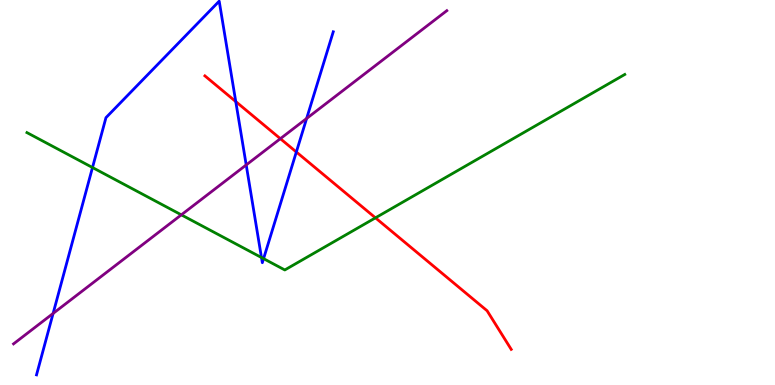[{'lines': ['blue', 'red'], 'intersections': [{'x': 3.04, 'y': 7.36}, {'x': 3.82, 'y': 6.05}]}, {'lines': ['green', 'red'], 'intersections': [{'x': 4.84, 'y': 4.34}]}, {'lines': ['purple', 'red'], 'intersections': [{'x': 3.62, 'y': 6.4}]}, {'lines': ['blue', 'green'], 'intersections': [{'x': 1.19, 'y': 5.65}, {'x': 3.37, 'y': 3.31}, {'x': 3.4, 'y': 3.28}]}, {'lines': ['blue', 'purple'], 'intersections': [{'x': 0.685, 'y': 1.86}, {'x': 3.18, 'y': 5.72}, {'x': 3.96, 'y': 6.92}]}, {'lines': ['green', 'purple'], 'intersections': [{'x': 2.34, 'y': 4.42}]}]